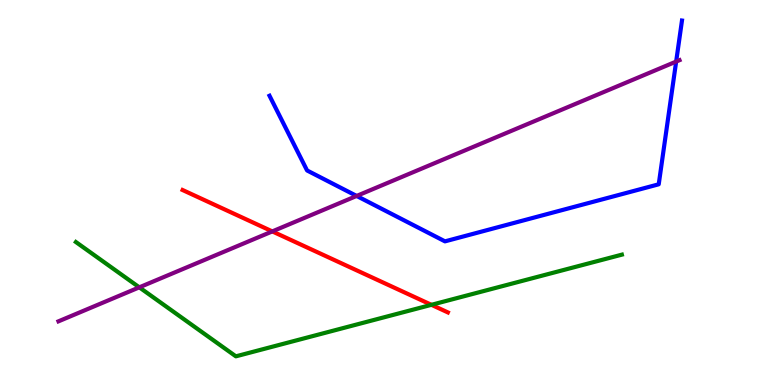[{'lines': ['blue', 'red'], 'intersections': []}, {'lines': ['green', 'red'], 'intersections': [{'x': 5.57, 'y': 2.08}]}, {'lines': ['purple', 'red'], 'intersections': [{'x': 3.51, 'y': 3.99}]}, {'lines': ['blue', 'green'], 'intersections': []}, {'lines': ['blue', 'purple'], 'intersections': [{'x': 4.6, 'y': 4.91}, {'x': 8.72, 'y': 8.4}]}, {'lines': ['green', 'purple'], 'intersections': [{'x': 1.8, 'y': 2.54}]}]